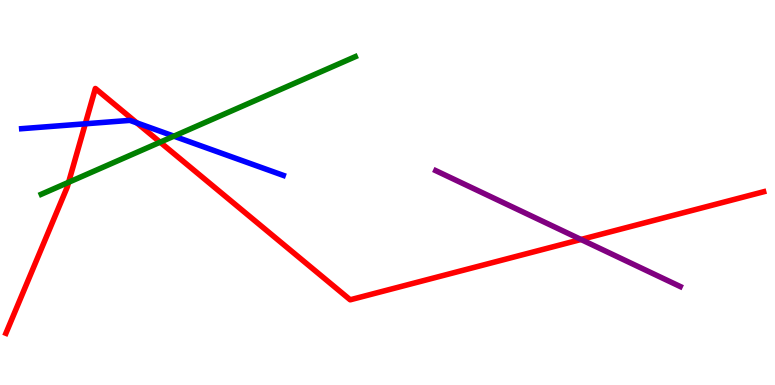[{'lines': ['blue', 'red'], 'intersections': [{'x': 1.1, 'y': 6.78}, {'x': 1.77, 'y': 6.81}]}, {'lines': ['green', 'red'], 'intersections': [{'x': 0.885, 'y': 5.27}, {'x': 2.07, 'y': 6.31}]}, {'lines': ['purple', 'red'], 'intersections': [{'x': 7.5, 'y': 3.78}]}, {'lines': ['blue', 'green'], 'intersections': [{'x': 2.24, 'y': 6.46}]}, {'lines': ['blue', 'purple'], 'intersections': []}, {'lines': ['green', 'purple'], 'intersections': []}]